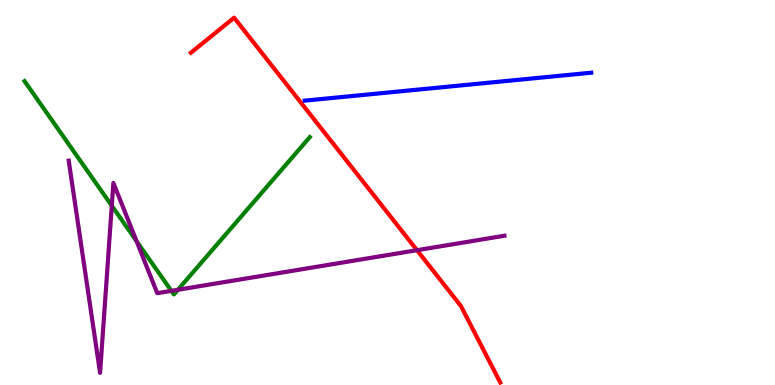[{'lines': ['blue', 'red'], 'intersections': []}, {'lines': ['green', 'red'], 'intersections': []}, {'lines': ['purple', 'red'], 'intersections': [{'x': 5.38, 'y': 3.5}]}, {'lines': ['blue', 'green'], 'intersections': []}, {'lines': ['blue', 'purple'], 'intersections': []}, {'lines': ['green', 'purple'], 'intersections': [{'x': 1.44, 'y': 4.66}, {'x': 1.76, 'y': 3.74}, {'x': 2.21, 'y': 2.45}, {'x': 2.3, 'y': 2.47}]}]